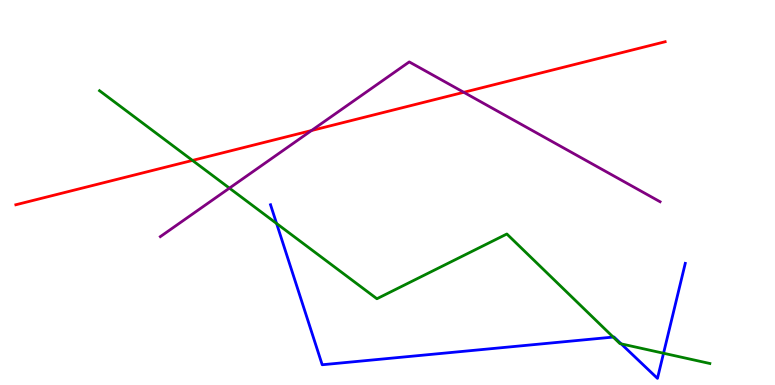[{'lines': ['blue', 'red'], 'intersections': []}, {'lines': ['green', 'red'], 'intersections': [{'x': 2.48, 'y': 5.83}]}, {'lines': ['purple', 'red'], 'intersections': [{'x': 4.02, 'y': 6.61}, {'x': 5.98, 'y': 7.6}]}, {'lines': ['blue', 'green'], 'intersections': [{'x': 3.57, 'y': 4.19}, {'x': 7.91, 'y': 1.24}, {'x': 8.02, 'y': 1.07}, {'x': 8.56, 'y': 0.825}]}, {'lines': ['blue', 'purple'], 'intersections': []}, {'lines': ['green', 'purple'], 'intersections': [{'x': 2.96, 'y': 5.11}]}]